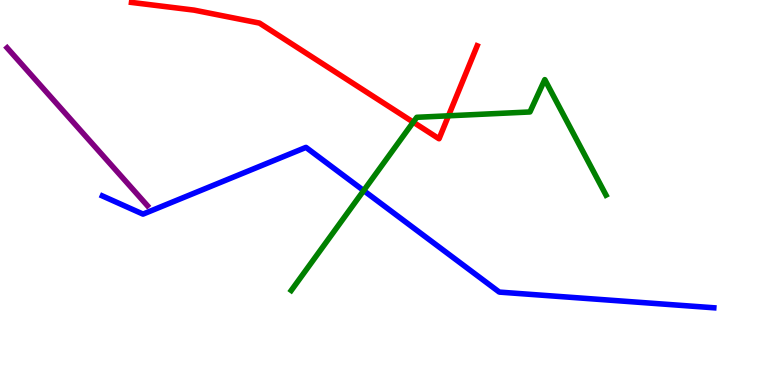[{'lines': ['blue', 'red'], 'intersections': []}, {'lines': ['green', 'red'], 'intersections': [{'x': 5.33, 'y': 6.83}, {'x': 5.79, 'y': 6.99}]}, {'lines': ['purple', 'red'], 'intersections': []}, {'lines': ['blue', 'green'], 'intersections': [{'x': 4.69, 'y': 5.05}]}, {'lines': ['blue', 'purple'], 'intersections': []}, {'lines': ['green', 'purple'], 'intersections': []}]